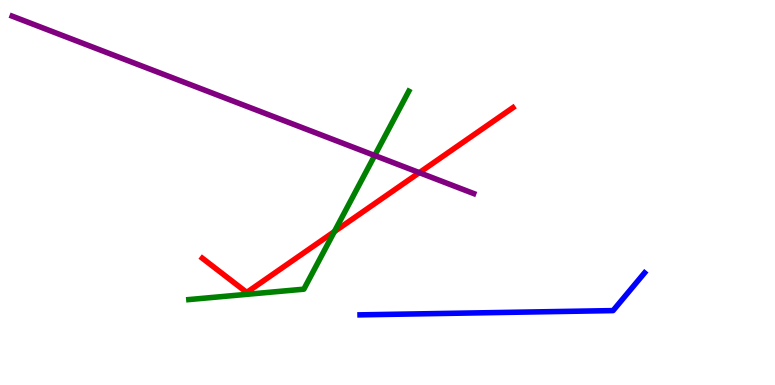[{'lines': ['blue', 'red'], 'intersections': []}, {'lines': ['green', 'red'], 'intersections': [{'x': 4.31, 'y': 3.98}]}, {'lines': ['purple', 'red'], 'intersections': [{'x': 5.41, 'y': 5.52}]}, {'lines': ['blue', 'green'], 'intersections': []}, {'lines': ['blue', 'purple'], 'intersections': []}, {'lines': ['green', 'purple'], 'intersections': [{'x': 4.84, 'y': 5.96}]}]